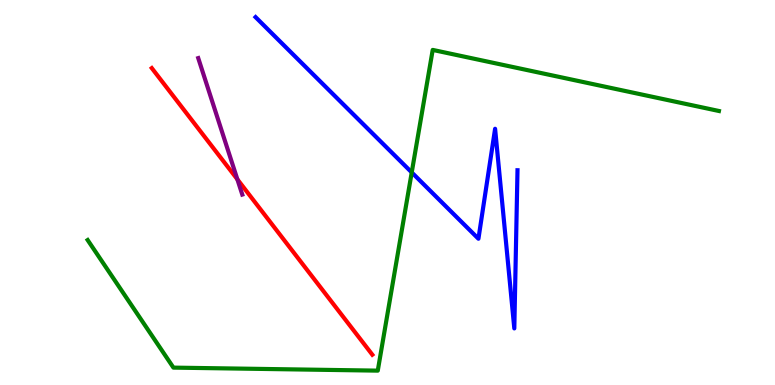[{'lines': ['blue', 'red'], 'intersections': []}, {'lines': ['green', 'red'], 'intersections': []}, {'lines': ['purple', 'red'], 'intersections': [{'x': 3.06, 'y': 5.34}]}, {'lines': ['blue', 'green'], 'intersections': [{'x': 5.31, 'y': 5.52}]}, {'lines': ['blue', 'purple'], 'intersections': []}, {'lines': ['green', 'purple'], 'intersections': []}]